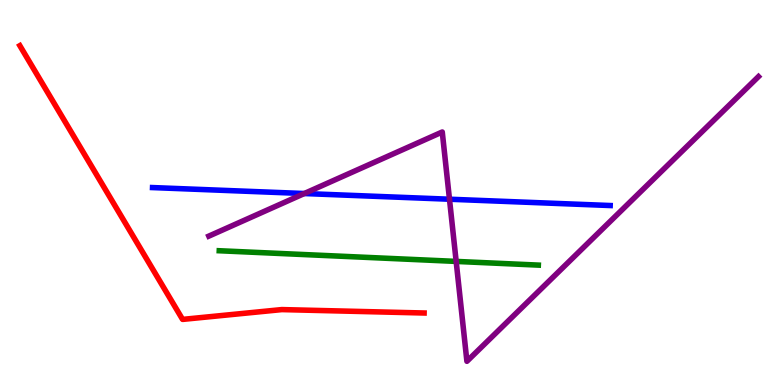[{'lines': ['blue', 'red'], 'intersections': []}, {'lines': ['green', 'red'], 'intersections': []}, {'lines': ['purple', 'red'], 'intersections': []}, {'lines': ['blue', 'green'], 'intersections': []}, {'lines': ['blue', 'purple'], 'intersections': [{'x': 3.93, 'y': 4.97}, {'x': 5.8, 'y': 4.83}]}, {'lines': ['green', 'purple'], 'intersections': [{'x': 5.89, 'y': 3.21}]}]